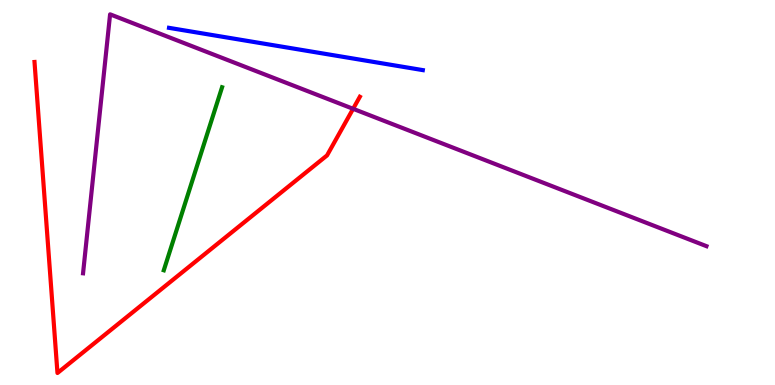[{'lines': ['blue', 'red'], 'intersections': []}, {'lines': ['green', 'red'], 'intersections': []}, {'lines': ['purple', 'red'], 'intersections': [{'x': 4.56, 'y': 7.17}]}, {'lines': ['blue', 'green'], 'intersections': []}, {'lines': ['blue', 'purple'], 'intersections': []}, {'lines': ['green', 'purple'], 'intersections': []}]